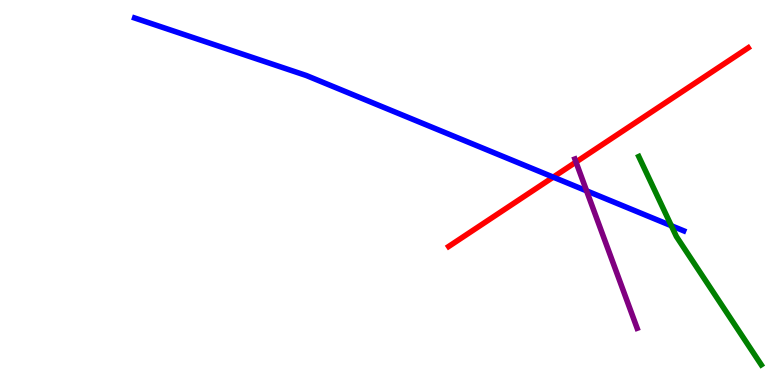[{'lines': ['blue', 'red'], 'intersections': [{'x': 7.14, 'y': 5.4}]}, {'lines': ['green', 'red'], 'intersections': []}, {'lines': ['purple', 'red'], 'intersections': [{'x': 7.43, 'y': 5.79}]}, {'lines': ['blue', 'green'], 'intersections': [{'x': 8.66, 'y': 4.14}]}, {'lines': ['blue', 'purple'], 'intersections': [{'x': 7.57, 'y': 5.04}]}, {'lines': ['green', 'purple'], 'intersections': []}]